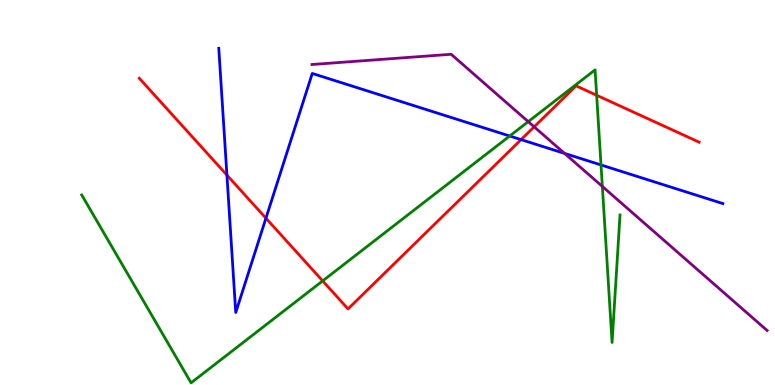[{'lines': ['blue', 'red'], 'intersections': [{'x': 2.93, 'y': 5.45}, {'x': 3.43, 'y': 4.33}, {'x': 6.72, 'y': 6.37}]}, {'lines': ['green', 'red'], 'intersections': [{'x': 4.16, 'y': 2.7}, {'x': 7.7, 'y': 7.53}]}, {'lines': ['purple', 'red'], 'intersections': [{'x': 6.89, 'y': 6.71}]}, {'lines': ['blue', 'green'], 'intersections': [{'x': 6.58, 'y': 6.47}, {'x': 7.75, 'y': 5.72}]}, {'lines': ['blue', 'purple'], 'intersections': [{'x': 7.28, 'y': 6.02}]}, {'lines': ['green', 'purple'], 'intersections': [{'x': 6.82, 'y': 6.84}, {'x': 7.77, 'y': 5.16}]}]